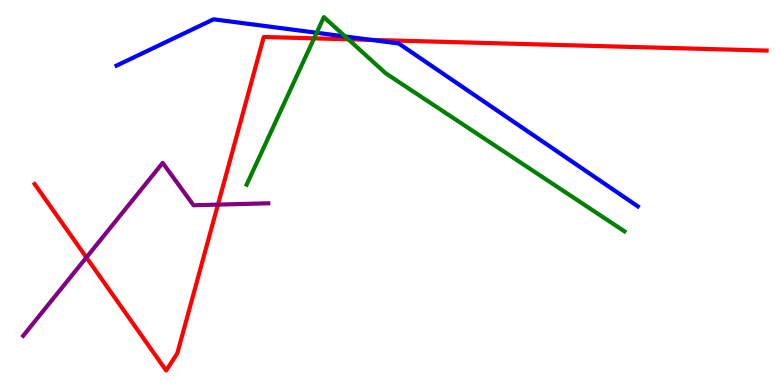[{'lines': ['blue', 'red'], 'intersections': [{'x': 4.79, 'y': 8.96}]}, {'lines': ['green', 'red'], 'intersections': [{'x': 4.05, 'y': 9.0}, {'x': 4.49, 'y': 8.98}]}, {'lines': ['purple', 'red'], 'intersections': [{'x': 1.11, 'y': 3.31}, {'x': 2.81, 'y': 4.69}]}, {'lines': ['blue', 'green'], 'intersections': [{'x': 4.09, 'y': 9.15}, {'x': 4.45, 'y': 9.05}]}, {'lines': ['blue', 'purple'], 'intersections': []}, {'lines': ['green', 'purple'], 'intersections': []}]